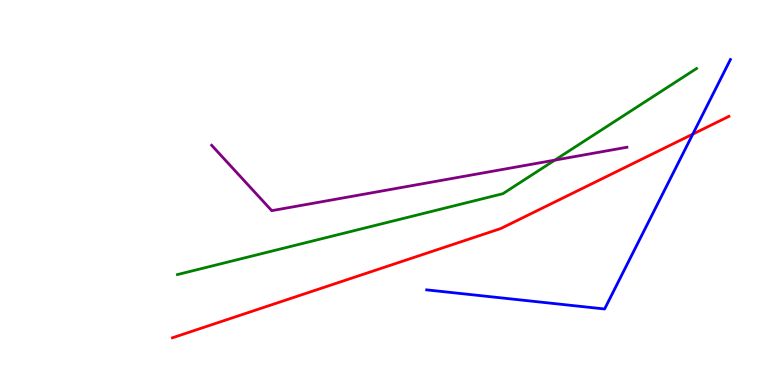[{'lines': ['blue', 'red'], 'intersections': [{'x': 8.94, 'y': 6.52}]}, {'lines': ['green', 'red'], 'intersections': []}, {'lines': ['purple', 'red'], 'intersections': []}, {'lines': ['blue', 'green'], 'intersections': []}, {'lines': ['blue', 'purple'], 'intersections': []}, {'lines': ['green', 'purple'], 'intersections': [{'x': 7.16, 'y': 5.84}]}]